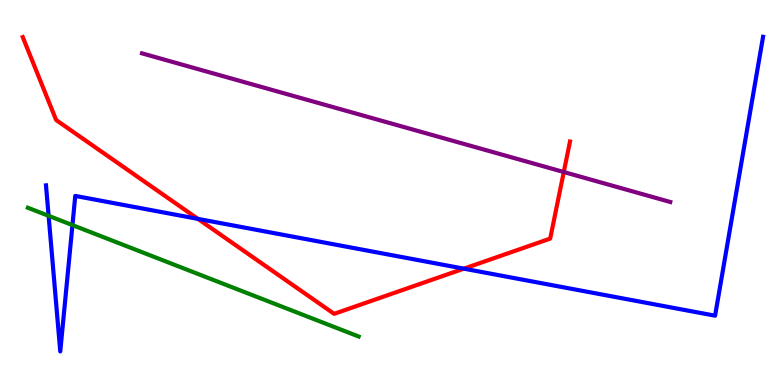[{'lines': ['blue', 'red'], 'intersections': [{'x': 2.55, 'y': 4.31}, {'x': 5.99, 'y': 3.02}]}, {'lines': ['green', 'red'], 'intersections': []}, {'lines': ['purple', 'red'], 'intersections': [{'x': 7.27, 'y': 5.53}]}, {'lines': ['blue', 'green'], 'intersections': [{'x': 0.627, 'y': 4.39}, {'x': 0.935, 'y': 4.15}]}, {'lines': ['blue', 'purple'], 'intersections': []}, {'lines': ['green', 'purple'], 'intersections': []}]